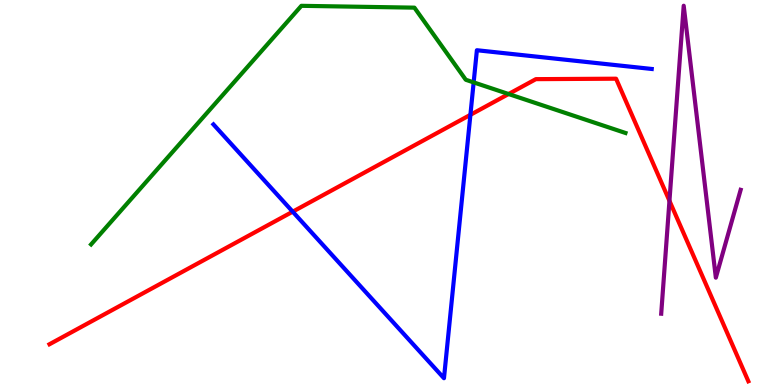[{'lines': ['blue', 'red'], 'intersections': [{'x': 3.78, 'y': 4.5}, {'x': 6.07, 'y': 7.02}]}, {'lines': ['green', 'red'], 'intersections': [{'x': 6.56, 'y': 7.56}]}, {'lines': ['purple', 'red'], 'intersections': [{'x': 8.64, 'y': 4.78}]}, {'lines': ['blue', 'green'], 'intersections': [{'x': 6.11, 'y': 7.86}]}, {'lines': ['blue', 'purple'], 'intersections': []}, {'lines': ['green', 'purple'], 'intersections': []}]